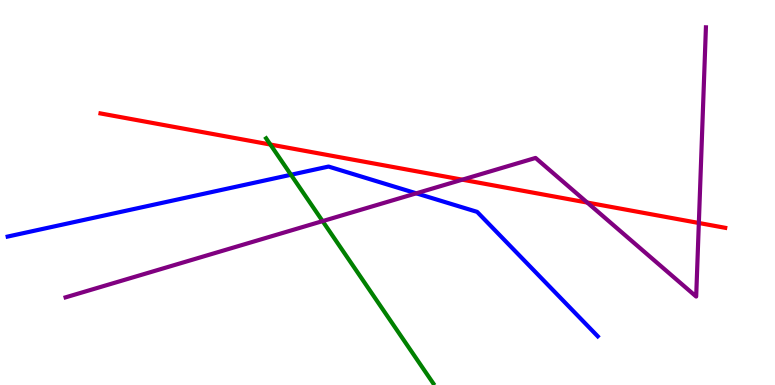[{'lines': ['blue', 'red'], 'intersections': []}, {'lines': ['green', 'red'], 'intersections': [{'x': 3.49, 'y': 6.25}]}, {'lines': ['purple', 'red'], 'intersections': [{'x': 5.97, 'y': 5.33}, {'x': 7.58, 'y': 4.74}, {'x': 9.02, 'y': 4.21}]}, {'lines': ['blue', 'green'], 'intersections': [{'x': 3.75, 'y': 5.46}]}, {'lines': ['blue', 'purple'], 'intersections': [{'x': 5.37, 'y': 4.98}]}, {'lines': ['green', 'purple'], 'intersections': [{'x': 4.16, 'y': 4.26}]}]